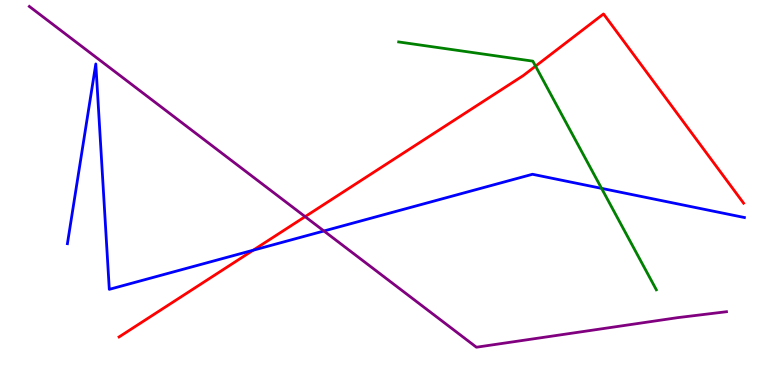[{'lines': ['blue', 'red'], 'intersections': [{'x': 3.27, 'y': 3.5}]}, {'lines': ['green', 'red'], 'intersections': [{'x': 6.91, 'y': 8.28}]}, {'lines': ['purple', 'red'], 'intersections': [{'x': 3.94, 'y': 4.37}]}, {'lines': ['blue', 'green'], 'intersections': [{'x': 7.76, 'y': 5.11}]}, {'lines': ['blue', 'purple'], 'intersections': [{'x': 4.18, 'y': 4.0}]}, {'lines': ['green', 'purple'], 'intersections': []}]